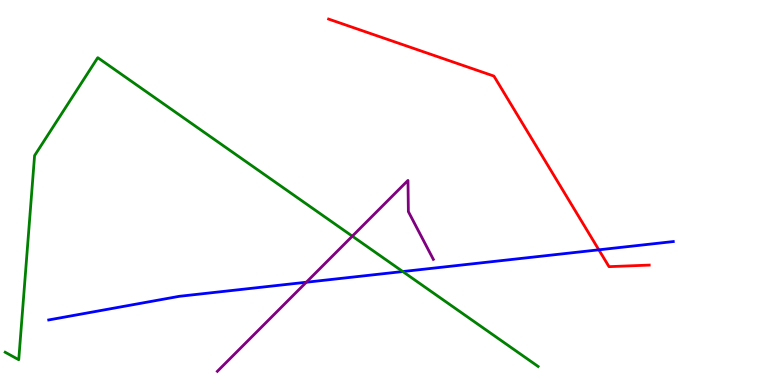[{'lines': ['blue', 'red'], 'intersections': [{'x': 7.73, 'y': 3.51}]}, {'lines': ['green', 'red'], 'intersections': []}, {'lines': ['purple', 'red'], 'intersections': []}, {'lines': ['blue', 'green'], 'intersections': [{'x': 5.2, 'y': 2.95}]}, {'lines': ['blue', 'purple'], 'intersections': [{'x': 3.95, 'y': 2.67}]}, {'lines': ['green', 'purple'], 'intersections': [{'x': 4.55, 'y': 3.87}]}]